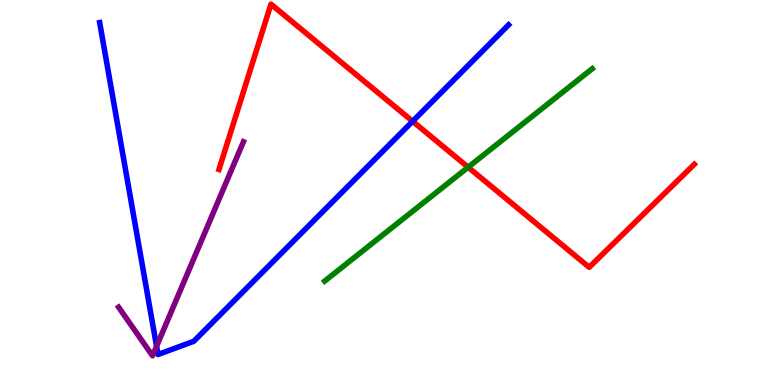[{'lines': ['blue', 'red'], 'intersections': [{'x': 5.32, 'y': 6.85}]}, {'lines': ['green', 'red'], 'intersections': [{'x': 6.04, 'y': 5.66}]}, {'lines': ['purple', 'red'], 'intersections': []}, {'lines': ['blue', 'green'], 'intersections': []}, {'lines': ['blue', 'purple'], 'intersections': [{'x': 2.02, 'y': 1.01}]}, {'lines': ['green', 'purple'], 'intersections': []}]